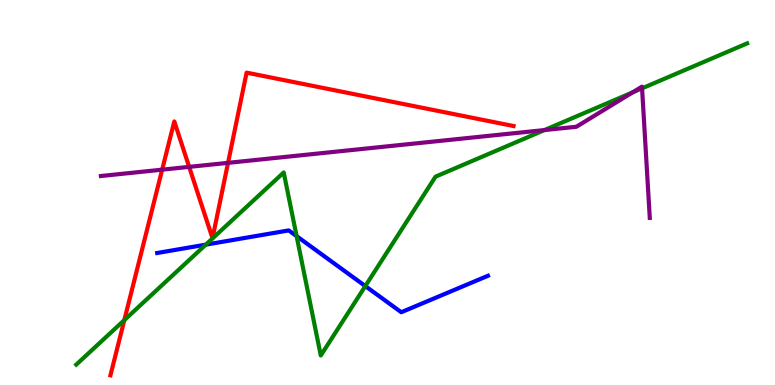[{'lines': ['blue', 'red'], 'intersections': []}, {'lines': ['green', 'red'], 'intersections': [{'x': 1.6, 'y': 1.69}]}, {'lines': ['purple', 'red'], 'intersections': [{'x': 2.09, 'y': 5.59}, {'x': 2.44, 'y': 5.67}, {'x': 2.94, 'y': 5.77}]}, {'lines': ['blue', 'green'], 'intersections': [{'x': 2.66, 'y': 3.65}, {'x': 3.83, 'y': 3.87}, {'x': 4.71, 'y': 2.57}]}, {'lines': ['blue', 'purple'], 'intersections': []}, {'lines': ['green', 'purple'], 'intersections': [{'x': 7.03, 'y': 6.62}, {'x': 8.16, 'y': 7.6}, {'x': 8.28, 'y': 7.71}]}]